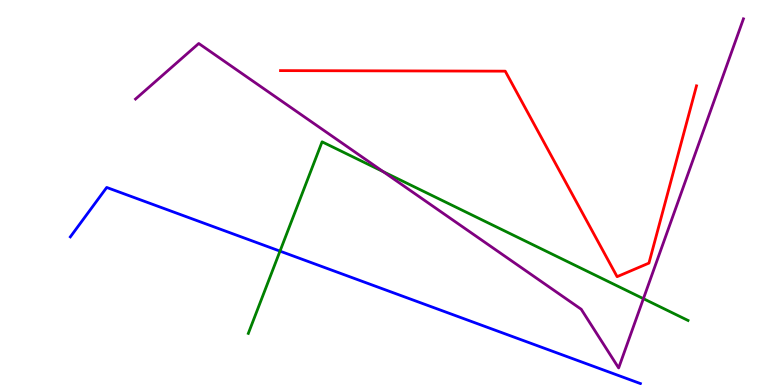[{'lines': ['blue', 'red'], 'intersections': []}, {'lines': ['green', 'red'], 'intersections': []}, {'lines': ['purple', 'red'], 'intersections': []}, {'lines': ['blue', 'green'], 'intersections': [{'x': 3.61, 'y': 3.48}]}, {'lines': ['blue', 'purple'], 'intersections': []}, {'lines': ['green', 'purple'], 'intersections': [{'x': 4.94, 'y': 5.54}, {'x': 8.3, 'y': 2.24}]}]